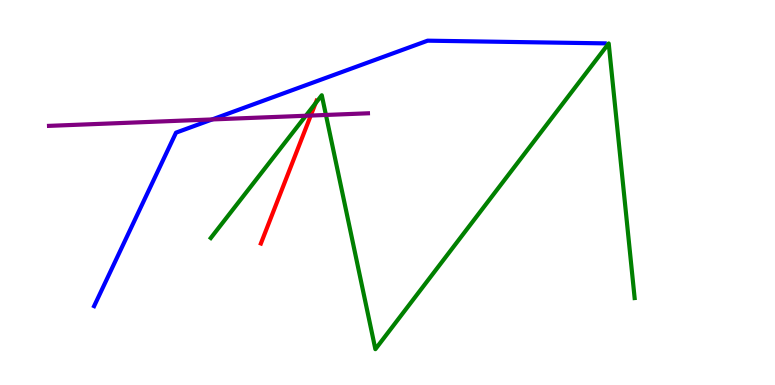[{'lines': ['blue', 'red'], 'intersections': []}, {'lines': ['green', 'red'], 'intersections': [{'x': 4.07, 'y': 7.32}]}, {'lines': ['purple', 'red'], 'intersections': [{'x': 4.01, 'y': 7.0}]}, {'lines': ['blue', 'green'], 'intersections': []}, {'lines': ['blue', 'purple'], 'intersections': [{'x': 2.74, 'y': 6.9}]}, {'lines': ['green', 'purple'], 'intersections': [{'x': 3.95, 'y': 6.99}, {'x': 4.21, 'y': 7.01}]}]